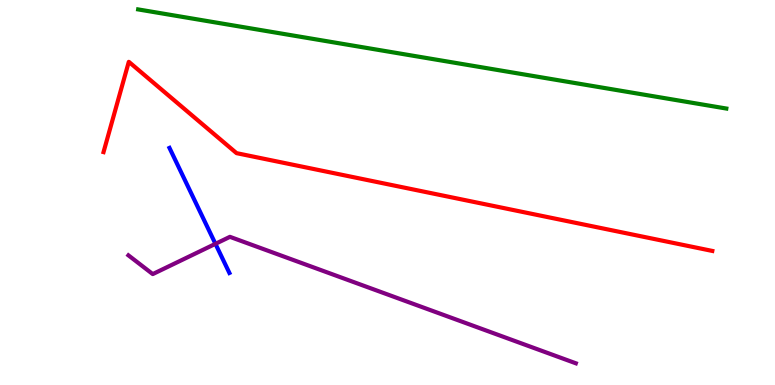[{'lines': ['blue', 'red'], 'intersections': []}, {'lines': ['green', 'red'], 'intersections': []}, {'lines': ['purple', 'red'], 'intersections': []}, {'lines': ['blue', 'green'], 'intersections': []}, {'lines': ['blue', 'purple'], 'intersections': [{'x': 2.78, 'y': 3.67}]}, {'lines': ['green', 'purple'], 'intersections': []}]